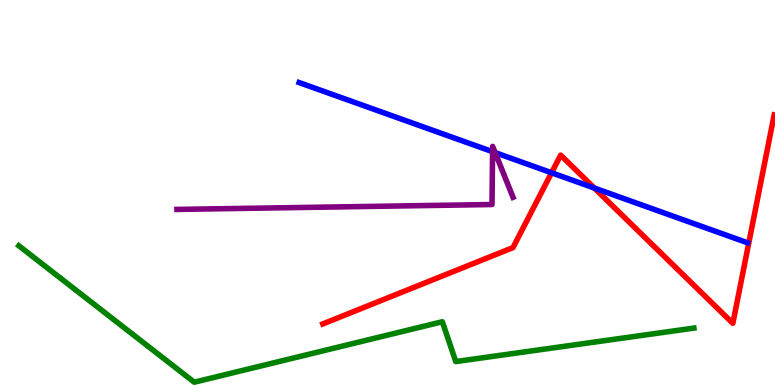[{'lines': ['blue', 'red'], 'intersections': [{'x': 7.12, 'y': 5.51}, {'x': 7.67, 'y': 5.12}]}, {'lines': ['green', 'red'], 'intersections': []}, {'lines': ['purple', 'red'], 'intersections': []}, {'lines': ['blue', 'green'], 'intersections': []}, {'lines': ['blue', 'purple'], 'intersections': [{'x': 6.36, 'y': 6.06}, {'x': 6.39, 'y': 6.04}]}, {'lines': ['green', 'purple'], 'intersections': []}]